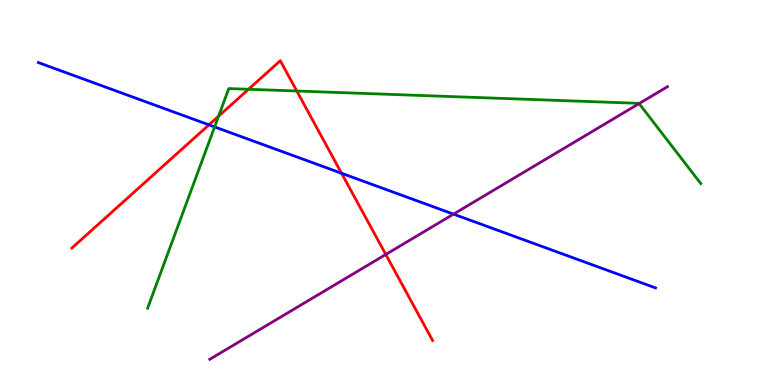[{'lines': ['blue', 'red'], 'intersections': [{'x': 2.7, 'y': 6.76}, {'x': 4.41, 'y': 5.5}]}, {'lines': ['green', 'red'], 'intersections': [{'x': 2.82, 'y': 6.98}, {'x': 3.21, 'y': 7.68}, {'x': 3.83, 'y': 7.64}]}, {'lines': ['purple', 'red'], 'intersections': [{'x': 4.98, 'y': 3.39}]}, {'lines': ['blue', 'green'], 'intersections': [{'x': 2.77, 'y': 6.7}]}, {'lines': ['blue', 'purple'], 'intersections': [{'x': 5.85, 'y': 4.44}]}, {'lines': ['green', 'purple'], 'intersections': [{'x': 8.25, 'y': 7.31}]}]